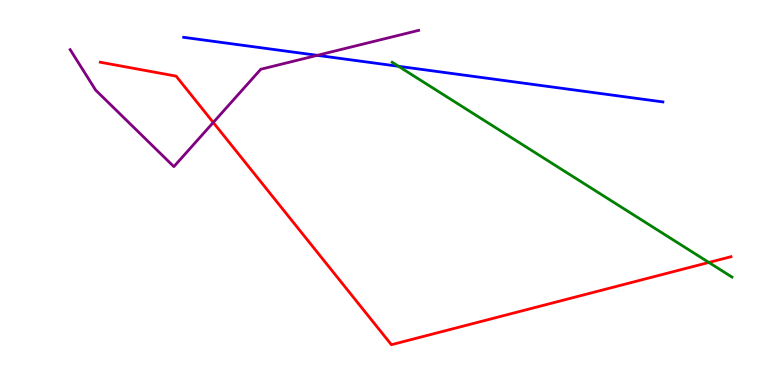[{'lines': ['blue', 'red'], 'intersections': []}, {'lines': ['green', 'red'], 'intersections': [{'x': 9.15, 'y': 3.18}]}, {'lines': ['purple', 'red'], 'intersections': [{'x': 2.75, 'y': 6.82}]}, {'lines': ['blue', 'green'], 'intersections': [{'x': 5.14, 'y': 8.28}]}, {'lines': ['blue', 'purple'], 'intersections': [{'x': 4.09, 'y': 8.56}]}, {'lines': ['green', 'purple'], 'intersections': []}]